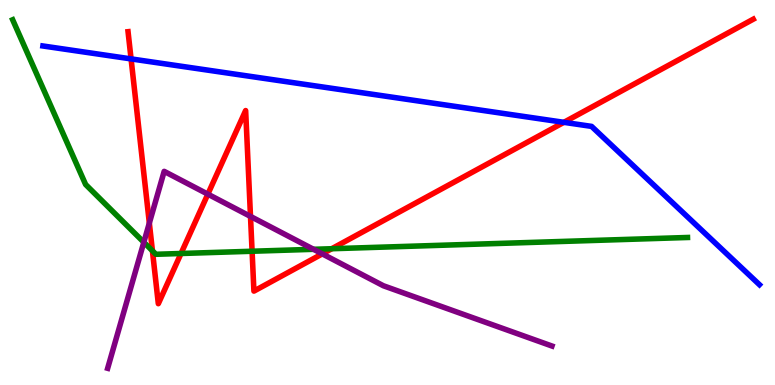[{'lines': ['blue', 'red'], 'intersections': [{'x': 1.69, 'y': 8.47}, {'x': 7.28, 'y': 6.82}]}, {'lines': ['green', 'red'], 'intersections': [{'x': 1.97, 'y': 3.49}, {'x': 2.34, 'y': 3.42}, {'x': 3.25, 'y': 3.47}, {'x': 4.28, 'y': 3.54}]}, {'lines': ['purple', 'red'], 'intersections': [{'x': 1.93, 'y': 4.21}, {'x': 2.68, 'y': 4.96}, {'x': 3.23, 'y': 4.38}, {'x': 4.16, 'y': 3.41}]}, {'lines': ['blue', 'green'], 'intersections': []}, {'lines': ['blue', 'purple'], 'intersections': []}, {'lines': ['green', 'purple'], 'intersections': [{'x': 1.86, 'y': 3.71}, {'x': 4.05, 'y': 3.52}]}]